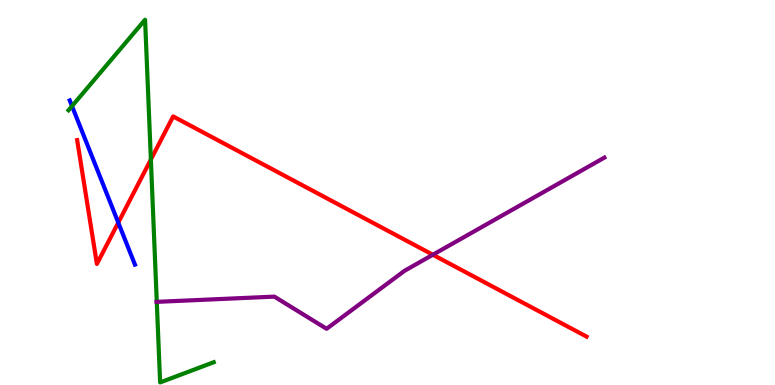[{'lines': ['blue', 'red'], 'intersections': [{'x': 1.53, 'y': 4.22}]}, {'lines': ['green', 'red'], 'intersections': [{'x': 1.95, 'y': 5.86}]}, {'lines': ['purple', 'red'], 'intersections': [{'x': 5.59, 'y': 3.38}]}, {'lines': ['blue', 'green'], 'intersections': [{'x': 0.929, 'y': 7.24}]}, {'lines': ['blue', 'purple'], 'intersections': []}, {'lines': ['green', 'purple'], 'intersections': [{'x': 2.02, 'y': 2.16}]}]